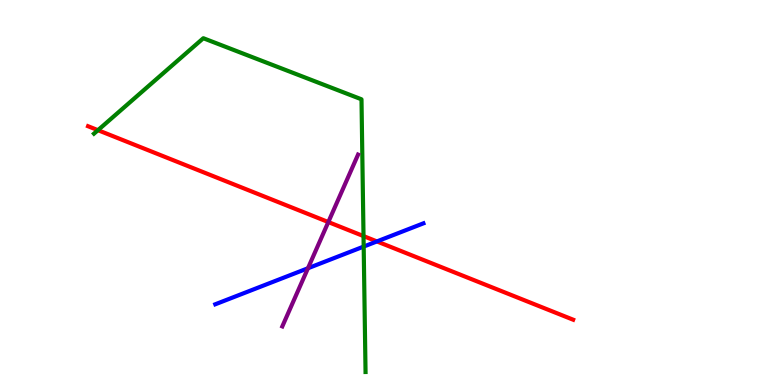[{'lines': ['blue', 'red'], 'intersections': [{'x': 4.86, 'y': 3.73}]}, {'lines': ['green', 'red'], 'intersections': [{'x': 1.26, 'y': 6.62}, {'x': 4.69, 'y': 3.87}]}, {'lines': ['purple', 'red'], 'intersections': [{'x': 4.24, 'y': 4.23}]}, {'lines': ['blue', 'green'], 'intersections': [{'x': 4.69, 'y': 3.6}]}, {'lines': ['blue', 'purple'], 'intersections': [{'x': 3.97, 'y': 3.03}]}, {'lines': ['green', 'purple'], 'intersections': []}]